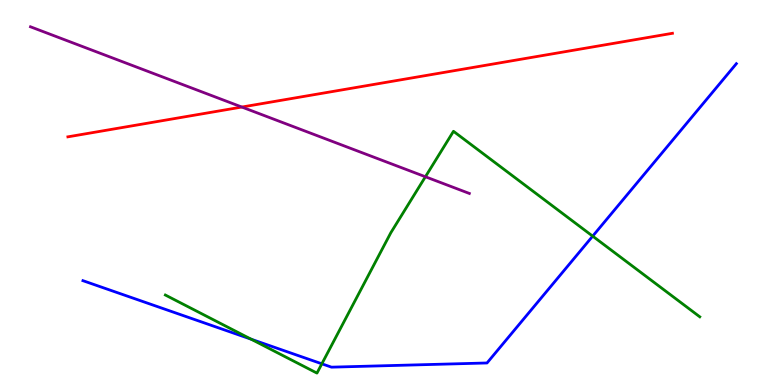[{'lines': ['blue', 'red'], 'intersections': []}, {'lines': ['green', 'red'], 'intersections': []}, {'lines': ['purple', 'red'], 'intersections': [{'x': 3.12, 'y': 7.22}]}, {'lines': ['blue', 'green'], 'intersections': [{'x': 3.24, 'y': 1.19}, {'x': 4.15, 'y': 0.55}, {'x': 7.65, 'y': 3.87}]}, {'lines': ['blue', 'purple'], 'intersections': []}, {'lines': ['green', 'purple'], 'intersections': [{'x': 5.49, 'y': 5.41}]}]